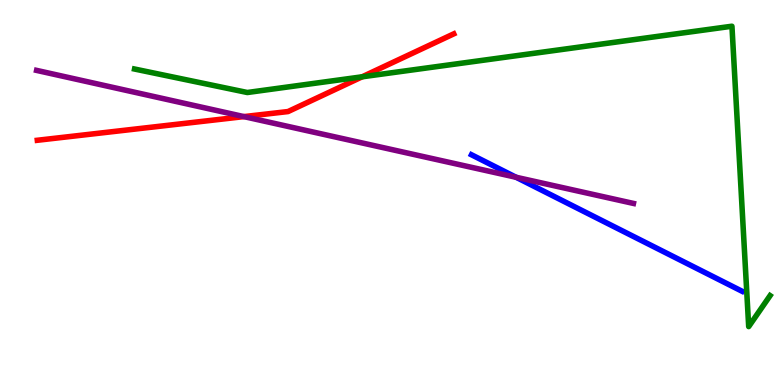[{'lines': ['blue', 'red'], 'intersections': []}, {'lines': ['green', 'red'], 'intersections': [{'x': 4.67, 'y': 8.01}]}, {'lines': ['purple', 'red'], 'intersections': [{'x': 3.15, 'y': 6.97}]}, {'lines': ['blue', 'green'], 'intersections': []}, {'lines': ['blue', 'purple'], 'intersections': [{'x': 6.66, 'y': 5.4}]}, {'lines': ['green', 'purple'], 'intersections': []}]